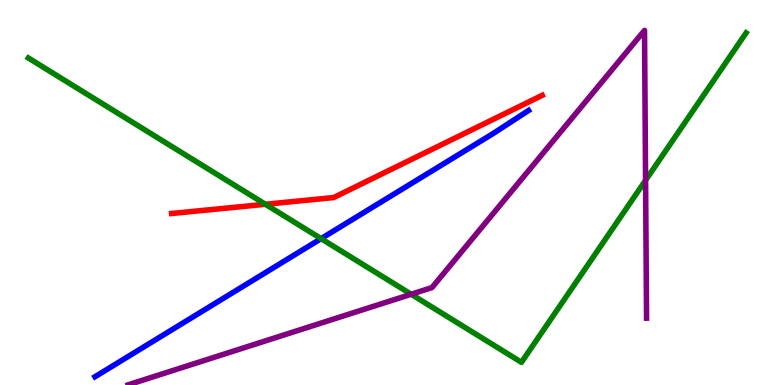[{'lines': ['blue', 'red'], 'intersections': []}, {'lines': ['green', 'red'], 'intersections': [{'x': 3.42, 'y': 4.69}]}, {'lines': ['purple', 'red'], 'intersections': []}, {'lines': ['blue', 'green'], 'intersections': [{'x': 4.14, 'y': 3.8}]}, {'lines': ['blue', 'purple'], 'intersections': []}, {'lines': ['green', 'purple'], 'intersections': [{'x': 5.31, 'y': 2.36}, {'x': 8.33, 'y': 5.32}]}]